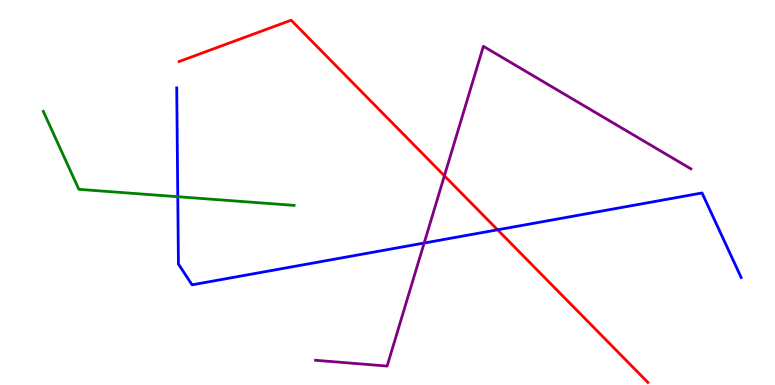[{'lines': ['blue', 'red'], 'intersections': [{'x': 6.42, 'y': 4.03}]}, {'lines': ['green', 'red'], 'intersections': []}, {'lines': ['purple', 'red'], 'intersections': [{'x': 5.73, 'y': 5.43}]}, {'lines': ['blue', 'green'], 'intersections': [{'x': 2.29, 'y': 4.89}]}, {'lines': ['blue', 'purple'], 'intersections': [{'x': 5.47, 'y': 3.69}]}, {'lines': ['green', 'purple'], 'intersections': []}]